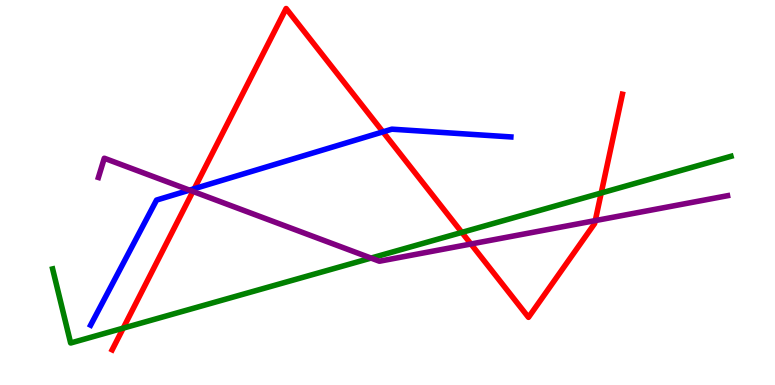[{'lines': ['blue', 'red'], 'intersections': [{'x': 2.51, 'y': 5.1}, {'x': 4.94, 'y': 6.57}]}, {'lines': ['green', 'red'], 'intersections': [{'x': 1.59, 'y': 1.48}, {'x': 5.96, 'y': 3.96}, {'x': 7.76, 'y': 4.99}]}, {'lines': ['purple', 'red'], 'intersections': [{'x': 2.49, 'y': 5.03}, {'x': 6.08, 'y': 3.66}, {'x': 7.68, 'y': 4.27}]}, {'lines': ['blue', 'green'], 'intersections': []}, {'lines': ['blue', 'purple'], 'intersections': [{'x': 2.45, 'y': 5.06}]}, {'lines': ['green', 'purple'], 'intersections': [{'x': 4.79, 'y': 3.3}]}]